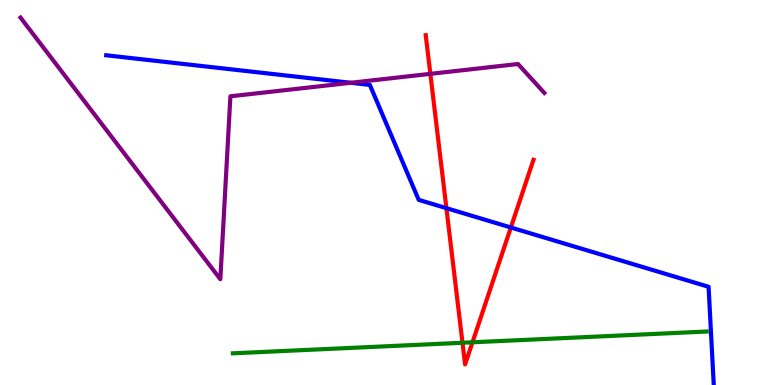[{'lines': ['blue', 'red'], 'intersections': [{'x': 5.76, 'y': 4.59}, {'x': 6.59, 'y': 4.09}]}, {'lines': ['green', 'red'], 'intersections': [{'x': 5.97, 'y': 1.1}, {'x': 6.1, 'y': 1.11}]}, {'lines': ['purple', 'red'], 'intersections': [{'x': 5.55, 'y': 8.08}]}, {'lines': ['blue', 'green'], 'intersections': []}, {'lines': ['blue', 'purple'], 'intersections': [{'x': 4.53, 'y': 7.85}]}, {'lines': ['green', 'purple'], 'intersections': []}]